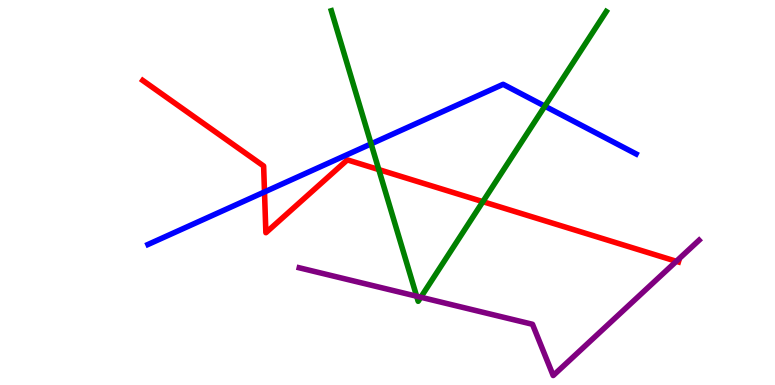[{'lines': ['blue', 'red'], 'intersections': [{'x': 3.41, 'y': 5.01}]}, {'lines': ['green', 'red'], 'intersections': [{'x': 4.89, 'y': 5.6}, {'x': 6.23, 'y': 4.76}]}, {'lines': ['purple', 'red'], 'intersections': [{'x': 8.73, 'y': 3.21}]}, {'lines': ['blue', 'green'], 'intersections': [{'x': 4.79, 'y': 6.26}, {'x': 7.03, 'y': 7.24}]}, {'lines': ['blue', 'purple'], 'intersections': []}, {'lines': ['green', 'purple'], 'intersections': [{'x': 5.38, 'y': 2.31}, {'x': 5.43, 'y': 2.28}]}]